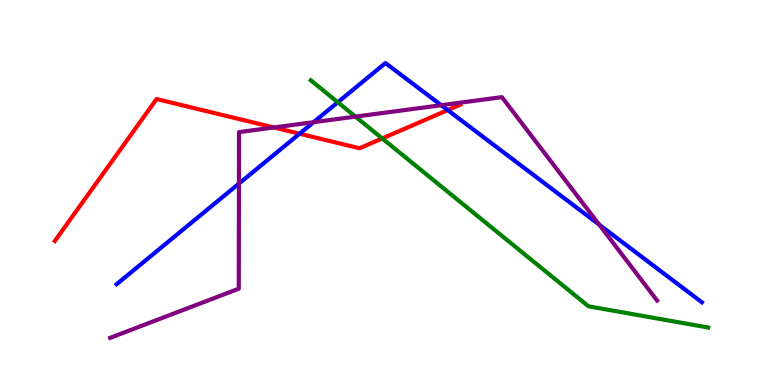[{'lines': ['blue', 'red'], 'intersections': [{'x': 3.87, 'y': 6.53}, {'x': 5.78, 'y': 7.14}]}, {'lines': ['green', 'red'], 'intersections': [{'x': 4.93, 'y': 6.4}]}, {'lines': ['purple', 'red'], 'intersections': [{'x': 3.53, 'y': 6.69}]}, {'lines': ['blue', 'green'], 'intersections': [{'x': 4.36, 'y': 7.34}]}, {'lines': ['blue', 'purple'], 'intersections': [{'x': 3.08, 'y': 5.23}, {'x': 4.05, 'y': 6.83}, {'x': 5.69, 'y': 7.27}, {'x': 7.73, 'y': 4.16}]}, {'lines': ['green', 'purple'], 'intersections': [{'x': 4.59, 'y': 6.97}]}]